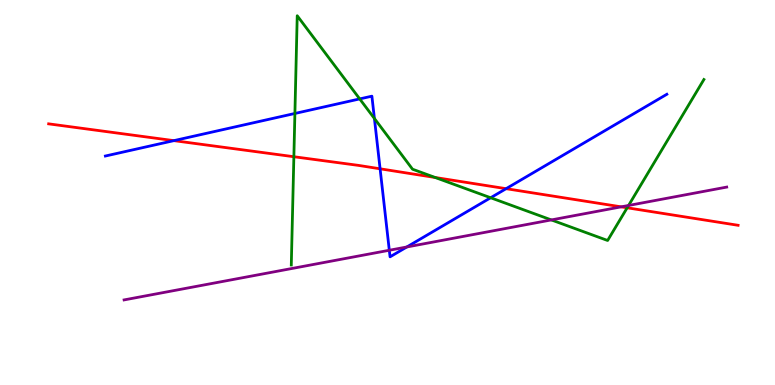[{'lines': ['blue', 'red'], 'intersections': [{'x': 2.24, 'y': 6.35}, {'x': 4.9, 'y': 5.62}, {'x': 6.53, 'y': 5.1}]}, {'lines': ['green', 'red'], 'intersections': [{'x': 3.79, 'y': 5.93}, {'x': 5.62, 'y': 5.39}, {'x': 8.09, 'y': 4.6}]}, {'lines': ['purple', 'red'], 'intersections': [{'x': 8.02, 'y': 4.63}]}, {'lines': ['blue', 'green'], 'intersections': [{'x': 3.81, 'y': 7.05}, {'x': 4.64, 'y': 7.43}, {'x': 4.83, 'y': 6.92}, {'x': 6.33, 'y': 4.86}]}, {'lines': ['blue', 'purple'], 'intersections': [{'x': 5.02, 'y': 3.5}, {'x': 5.25, 'y': 3.58}]}, {'lines': ['green', 'purple'], 'intersections': [{'x': 7.11, 'y': 4.29}, {'x': 8.11, 'y': 4.66}]}]